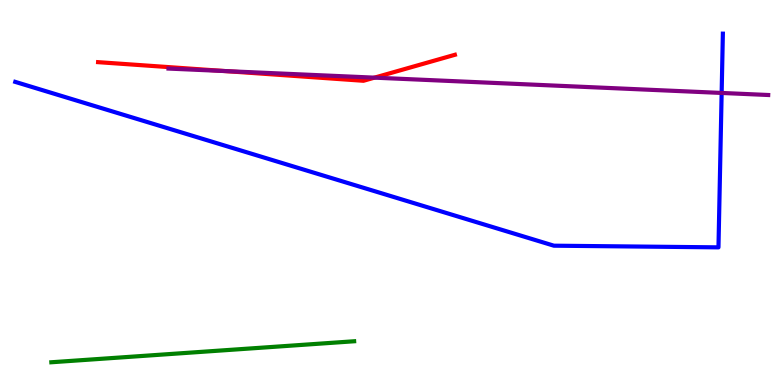[{'lines': ['blue', 'red'], 'intersections': []}, {'lines': ['green', 'red'], 'intersections': []}, {'lines': ['purple', 'red'], 'intersections': [{'x': 2.91, 'y': 8.15}, {'x': 4.83, 'y': 7.98}]}, {'lines': ['blue', 'green'], 'intersections': []}, {'lines': ['blue', 'purple'], 'intersections': [{'x': 9.31, 'y': 7.59}]}, {'lines': ['green', 'purple'], 'intersections': []}]